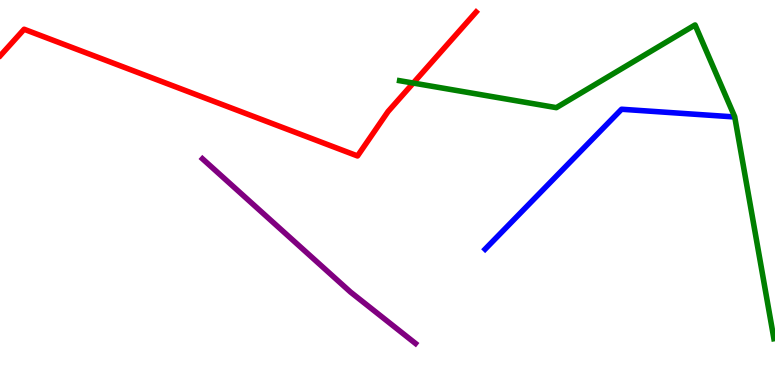[{'lines': ['blue', 'red'], 'intersections': []}, {'lines': ['green', 'red'], 'intersections': [{'x': 5.33, 'y': 7.84}]}, {'lines': ['purple', 'red'], 'intersections': []}, {'lines': ['blue', 'green'], 'intersections': []}, {'lines': ['blue', 'purple'], 'intersections': []}, {'lines': ['green', 'purple'], 'intersections': []}]